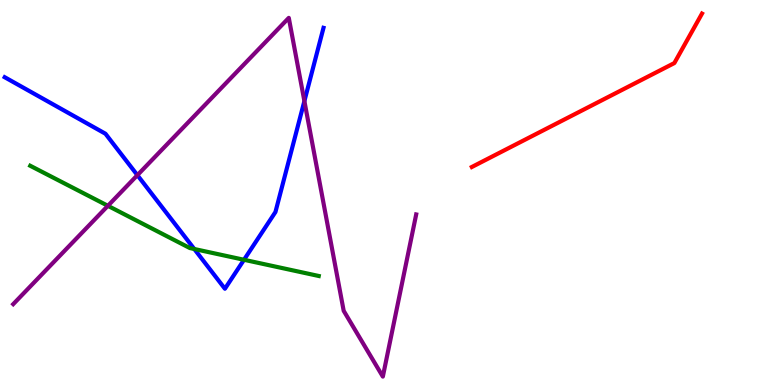[{'lines': ['blue', 'red'], 'intersections': []}, {'lines': ['green', 'red'], 'intersections': []}, {'lines': ['purple', 'red'], 'intersections': []}, {'lines': ['blue', 'green'], 'intersections': [{'x': 2.51, 'y': 3.53}, {'x': 3.15, 'y': 3.25}]}, {'lines': ['blue', 'purple'], 'intersections': [{'x': 1.77, 'y': 5.45}, {'x': 3.93, 'y': 7.37}]}, {'lines': ['green', 'purple'], 'intersections': [{'x': 1.39, 'y': 4.65}]}]